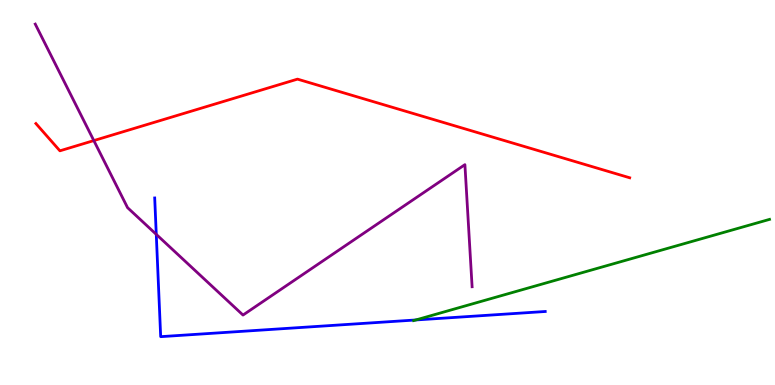[{'lines': ['blue', 'red'], 'intersections': []}, {'lines': ['green', 'red'], 'intersections': []}, {'lines': ['purple', 'red'], 'intersections': [{'x': 1.21, 'y': 6.35}]}, {'lines': ['blue', 'green'], 'intersections': [{'x': 5.37, 'y': 1.69}]}, {'lines': ['blue', 'purple'], 'intersections': [{'x': 2.02, 'y': 3.91}]}, {'lines': ['green', 'purple'], 'intersections': []}]